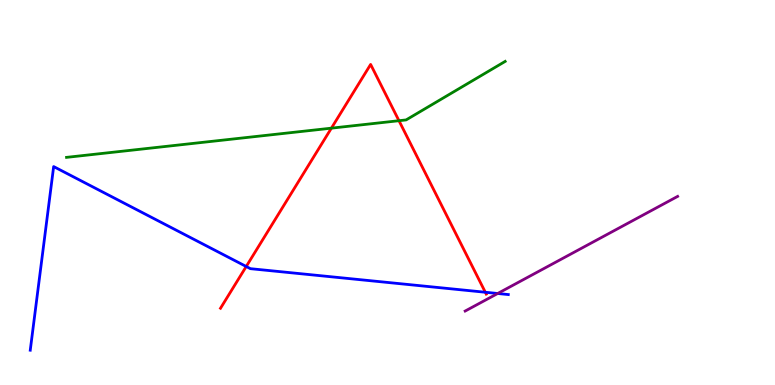[{'lines': ['blue', 'red'], 'intersections': [{'x': 3.18, 'y': 3.08}, {'x': 6.26, 'y': 2.41}]}, {'lines': ['green', 'red'], 'intersections': [{'x': 4.28, 'y': 6.67}, {'x': 5.15, 'y': 6.86}]}, {'lines': ['purple', 'red'], 'intersections': []}, {'lines': ['blue', 'green'], 'intersections': []}, {'lines': ['blue', 'purple'], 'intersections': [{'x': 6.42, 'y': 2.38}]}, {'lines': ['green', 'purple'], 'intersections': []}]